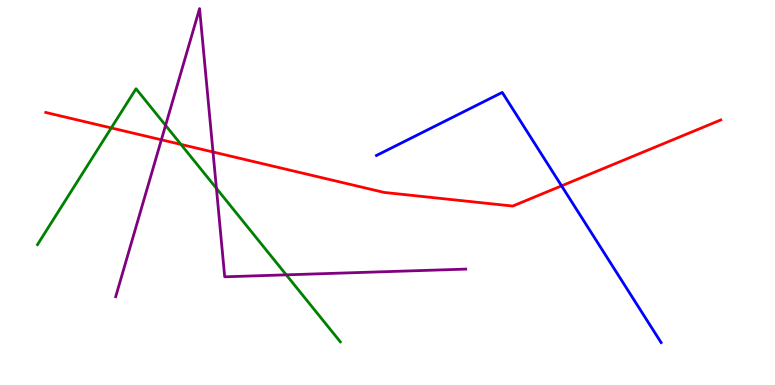[{'lines': ['blue', 'red'], 'intersections': [{'x': 7.25, 'y': 5.17}]}, {'lines': ['green', 'red'], 'intersections': [{'x': 1.44, 'y': 6.68}, {'x': 2.33, 'y': 6.25}]}, {'lines': ['purple', 'red'], 'intersections': [{'x': 2.08, 'y': 6.37}, {'x': 2.75, 'y': 6.05}]}, {'lines': ['blue', 'green'], 'intersections': []}, {'lines': ['blue', 'purple'], 'intersections': []}, {'lines': ['green', 'purple'], 'intersections': [{'x': 2.14, 'y': 6.74}, {'x': 2.79, 'y': 5.11}, {'x': 3.69, 'y': 2.86}]}]